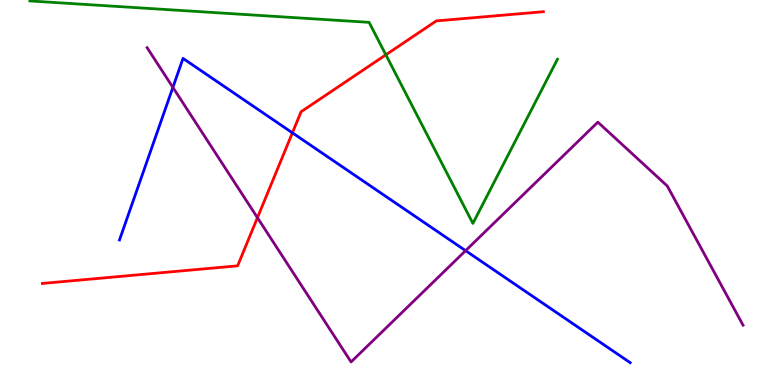[{'lines': ['blue', 'red'], 'intersections': [{'x': 3.77, 'y': 6.55}]}, {'lines': ['green', 'red'], 'intersections': [{'x': 4.98, 'y': 8.58}]}, {'lines': ['purple', 'red'], 'intersections': [{'x': 3.32, 'y': 4.35}]}, {'lines': ['blue', 'green'], 'intersections': []}, {'lines': ['blue', 'purple'], 'intersections': [{'x': 2.23, 'y': 7.73}, {'x': 6.01, 'y': 3.49}]}, {'lines': ['green', 'purple'], 'intersections': []}]